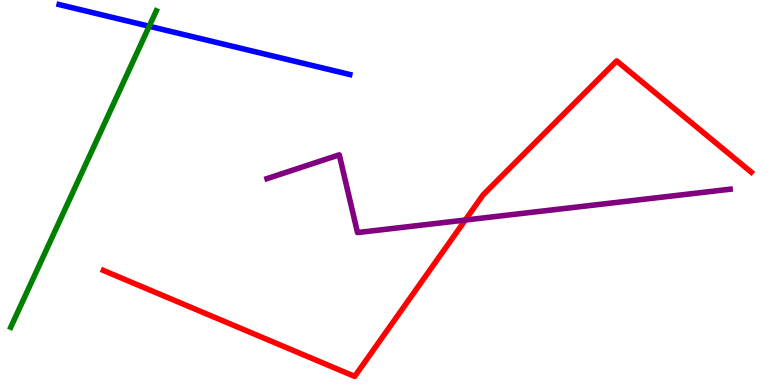[{'lines': ['blue', 'red'], 'intersections': []}, {'lines': ['green', 'red'], 'intersections': []}, {'lines': ['purple', 'red'], 'intersections': [{'x': 6.0, 'y': 4.28}]}, {'lines': ['blue', 'green'], 'intersections': [{'x': 1.93, 'y': 9.32}]}, {'lines': ['blue', 'purple'], 'intersections': []}, {'lines': ['green', 'purple'], 'intersections': []}]